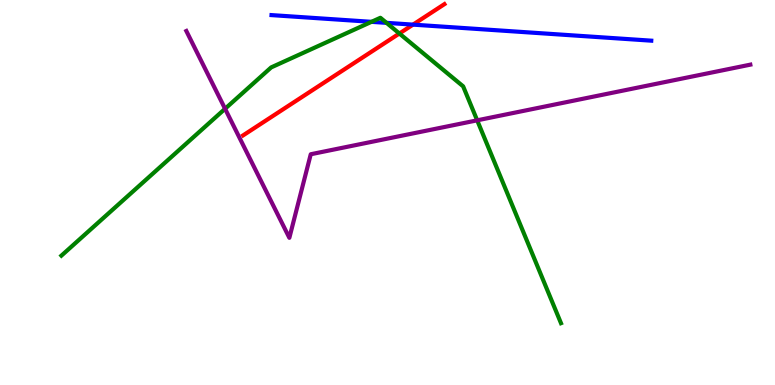[{'lines': ['blue', 'red'], 'intersections': [{'x': 5.33, 'y': 9.36}]}, {'lines': ['green', 'red'], 'intersections': [{'x': 5.15, 'y': 9.13}]}, {'lines': ['purple', 'red'], 'intersections': []}, {'lines': ['blue', 'green'], 'intersections': [{'x': 4.79, 'y': 9.43}, {'x': 4.99, 'y': 9.41}]}, {'lines': ['blue', 'purple'], 'intersections': []}, {'lines': ['green', 'purple'], 'intersections': [{'x': 2.9, 'y': 7.17}, {'x': 6.16, 'y': 6.87}]}]